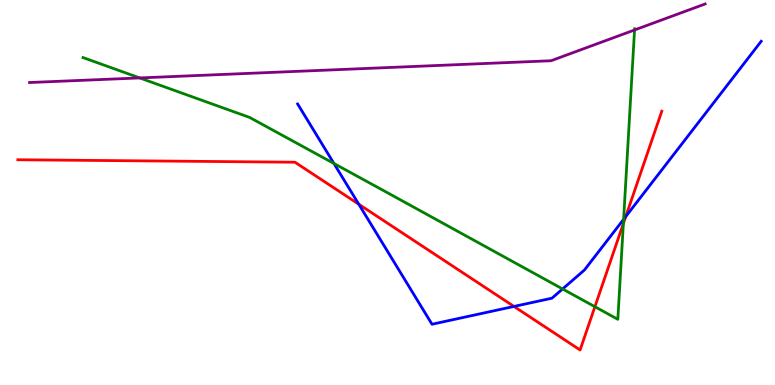[{'lines': ['blue', 'red'], 'intersections': [{'x': 4.63, 'y': 4.69}, {'x': 6.63, 'y': 2.04}, {'x': 8.07, 'y': 4.38}]}, {'lines': ['green', 'red'], 'intersections': [{'x': 7.68, 'y': 2.03}, {'x': 8.04, 'y': 4.19}]}, {'lines': ['purple', 'red'], 'intersections': []}, {'lines': ['blue', 'green'], 'intersections': [{'x': 4.31, 'y': 5.75}, {'x': 7.26, 'y': 2.49}, {'x': 8.05, 'y': 4.3}]}, {'lines': ['blue', 'purple'], 'intersections': []}, {'lines': ['green', 'purple'], 'intersections': [{'x': 1.8, 'y': 7.98}, {'x': 8.19, 'y': 9.22}]}]